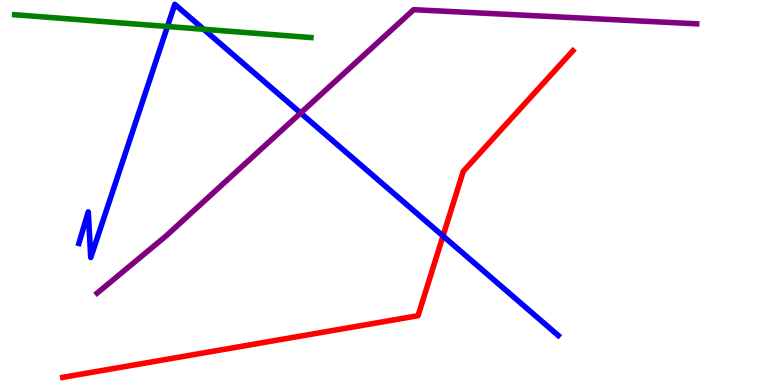[{'lines': ['blue', 'red'], 'intersections': [{'x': 5.72, 'y': 3.87}]}, {'lines': ['green', 'red'], 'intersections': []}, {'lines': ['purple', 'red'], 'intersections': []}, {'lines': ['blue', 'green'], 'intersections': [{'x': 2.16, 'y': 9.31}, {'x': 2.63, 'y': 9.24}]}, {'lines': ['blue', 'purple'], 'intersections': [{'x': 3.88, 'y': 7.06}]}, {'lines': ['green', 'purple'], 'intersections': []}]